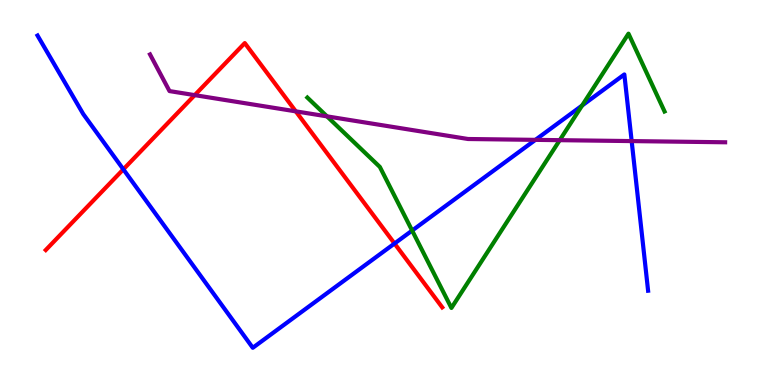[{'lines': ['blue', 'red'], 'intersections': [{'x': 1.59, 'y': 5.6}, {'x': 5.09, 'y': 3.67}]}, {'lines': ['green', 'red'], 'intersections': []}, {'lines': ['purple', 'red'], 'intersections': [{'x': 2.51, 'y': 7.53}, {'x': 3.82, 'y': 7.11}]}, {'lines': ['blue', 'green'], 'intersections': [{'x': 5.32, 'y': 4.01}, {'x': 7.51, 'y': 7.26}]}, {'lines': ['blue', 'purple'], 'intersections': [{'x': 6.91, 'y': 6.37}, {'x': 8.15, 'y': 6.34}]}, {'lines': ['green', 'purple'], 'intersections': [{'x': 4.22, 'y': 6.98}, {'x': 7.22, 'y': 6.36}]}]